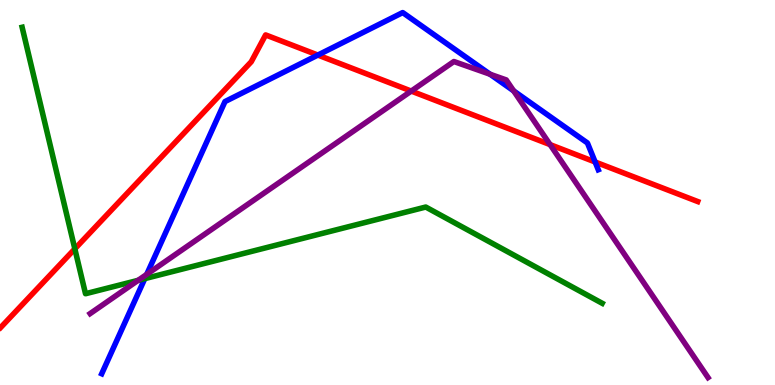[{'lines': ['blue', 'red'], 'intersections': [{'x': 4.1, 'y': 8.57}, {'x': 7.68, 'y': 5.79}]}, {'lines': ['green', 'red'], 'intersections': [{'x': 0.966, 'y': 3.54}]}, {'lines': ['purple', 'red'], 'intersections': [{'x': 5.31, 'y': 7.63}, {'x': 7.1, 'y': 6.24}]}, {'lines': ['blue', 'green'], 'intersections': [{'x': 1.87, 'y': 2.76}]}, {'lines': ['blue', 'purple'], 'intersections': [{'x': 1.89, 'y': 2.87}, {'x': 6.32, 'y': 8.07}, {'x': 6.63, 'y': 7.64}]}, {'lines': ['green', 'purple'], 'intersections': [{'x': 1.78, 'y': 2.72}]}]